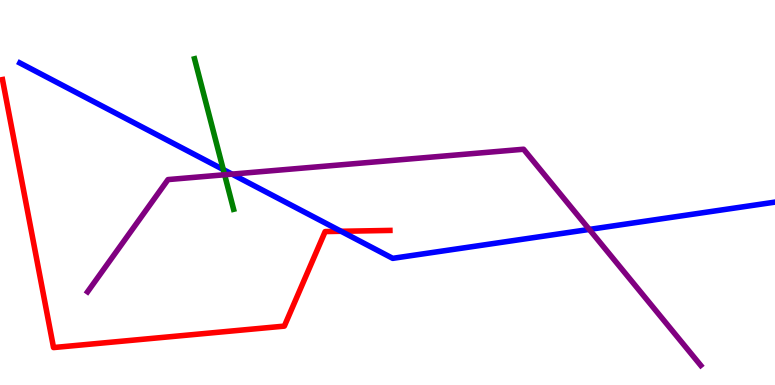[{'lines': ['blue', 'red'], 'intersections': [{'x': 4.4, 'y': 3.99}]}, {'lines': ['green', 'red'], 'intersections': []}, {'lines': ['purple', 'red'], 'intersections': []}, {'lines': ['blue', 'green'], 'intersections': [{'x': 2.88, 'y': 5.6}]}, {'lines': ['blue', 'purple'], 'intersections': [{'x': 2.99, 'y': 5.48}, {'x': 7.6, 'y': 4.04}]}, {'lines': ['green', 'purple'], 'intersections': [{'x': 2.9, 'y': 5.46}]}]